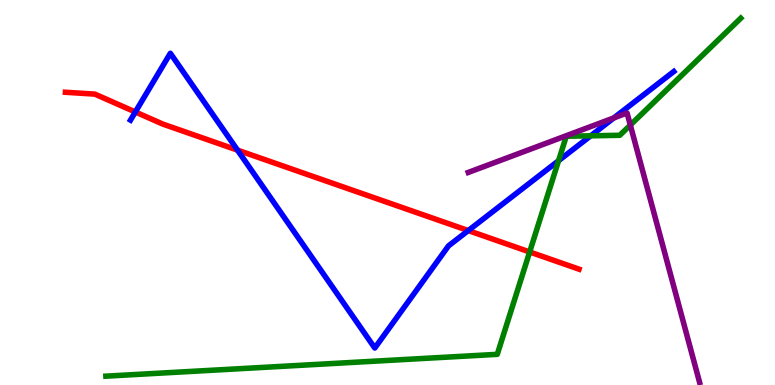[{'lines': ['blue', 'red'], 'intersections': [{'x': 1.75, 'y': 7.09}, {'x': 3.06, 'y': 6.1}, {'x': 6.04, 'y': 4.01}]}, {'lines': ['green', 'red'], 'intersections': [{'x': 6.83, 'y': 3.46}]}, {'lines': ['purple', 'red'], 'intersections': []}, {'lines': ['blue', 'green'], 'intersections': [{'x': 7.21, 'y': 5.83}, {'x': 7.62, 'y': 6.47}]}, {'lines': ['blue', 'purple'], 'intersections': [{'x': 7.92, 'y': 6.94}]}, {'lines': ['green', 'purple'], 'intersections': [{'x': 8.13, 'y': 6.75}]}]